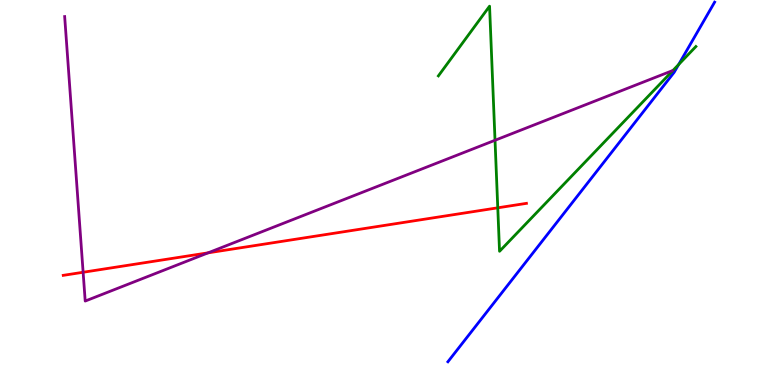[{'lines': ['blue', 'red'], 'intersections': []}, {'lines': ['green', 'red'], 'intersections': [{'x': 6.42, 'y': 4.6}]}, {'lines': ['purple', 'red'], 'intersections': [{'x': 1.07, 'y': 2.93}, {'x': 2.69, 'y': 3.43}]}, {'lines': ['blue', 'green'], 'intersections': [{'x': 8.76, 'y': 8.32}]}, {'lines': ['blue', 'purple'], 'intersections': []}, {'lines': ['green', 'purple'], 'intersections': [{'x': 6.39, 'y': 6.36}]}]